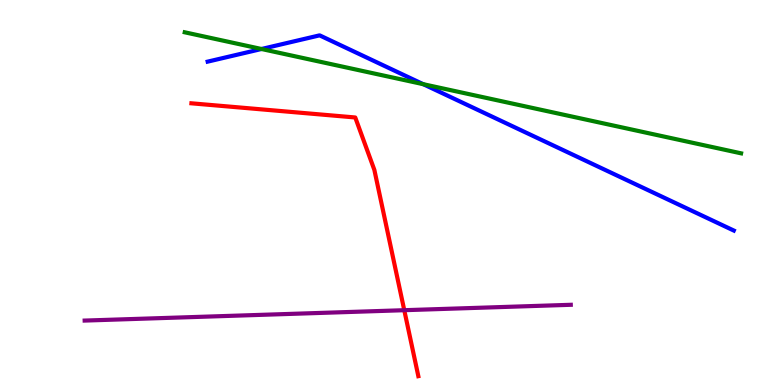[{'lines': ['blue', 'red'], 'intersections': []}, {'lines': ['green', 'red'], 'intersections': []}, {'lines': ['purple', 'red'], 'intersections': [{'x': 5.22, 'y': 1.94}]}, {'lines': ['blue', 'green'], 'intersections': [{'x': 3.37, 'y': 8.73}, {'x': 5.46, 'y': 7.81}]}, {'lines': ['blue', 'purple'], 'intersections': []}, {'lines': ['green', 'purple'], 'intersections': []}]